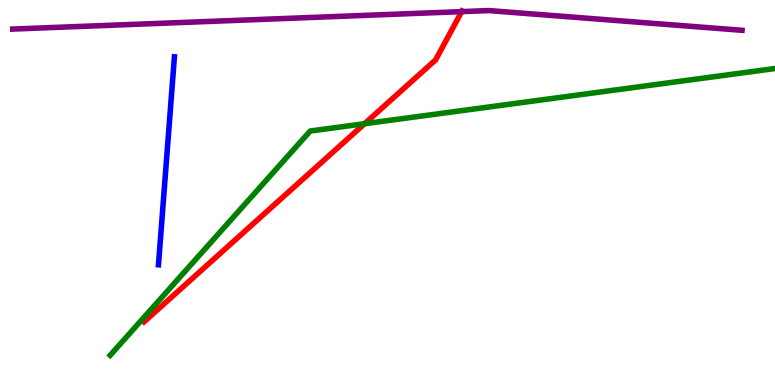[{'lines': ['blue', 'red'], 'intersections': []}, {'lines': ['green', 'red'], 'intersections': [{'x': 4.7, 'y': 6.79}]}, {'lines': ['purple', 'red'], 'intersections': [{'x': 5.96, 'y': 9.7}]}, {'lines': ['blue', 'green'], 'intersections': []}, {'lines': ['blue', 'purple'], 'intersections': []}, {'lines': ['green', 'purple'], 'intersections': []}]